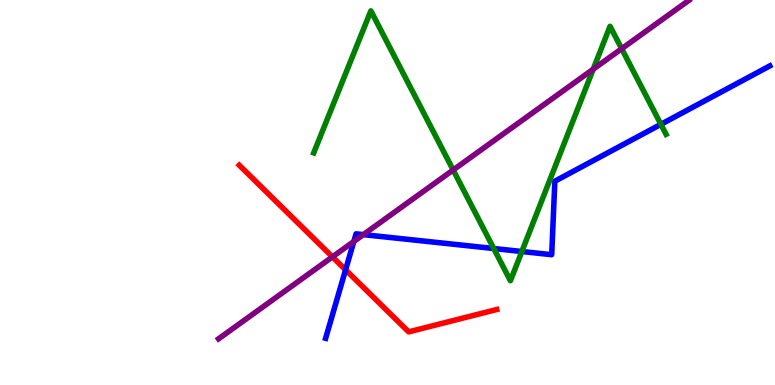[{'lines': ['blue', 'red'], 'intersections': [{'x': 4.46, 'y': 2.99}]}, {'lines': ['green', 'red'], 'intersections': []}, {'lines': ['purple', 'red'], 'intersections': [{'x': 4.29, 'y': 3.33}]}, {'lines': ['blue', 'green'], 'intersections': [{'x': 6.37, 'y': 3.54}, {'x': 6.73, 'y': 3.47}, {'x': 8.53, 'y': 6.77}]}, {'lines': ['blue', 'purple'], 'intersections': [{'x': 4.57, 'y': 3.73}, {'x': 4.69, 'y': 3.91}]}, {'lines': ['green', 'purple'], 'intersections': [{'x': 5.85, 'y': 5.58}, {'x': 7.65, 'y': 8.2}, {'x': 8.02, 'y': 8.73}]}]